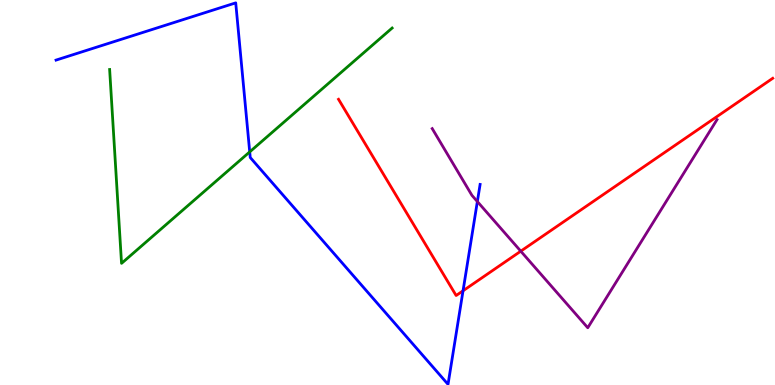[{'lines': ['blue', 'red'], 'intersections': [{'x': 5.97, 'y': 2.45}]}, {'lines': ['green', 'red'], 'intersections': []}, {'lines': ['purple', 'red'], 'intersections': [{'x': 6.72, 'y': 3.48}]}, {'lines': ['blue', 'green'], 'intersections': [{'x': 3.22, 'y': 6.05}]}, {'lines': ['blue', 'purple'], 'intersections': [{'x': 6.16, 'y': 4.76}]}, {'lines': ['green', 'purple'], 'intersections': []}]